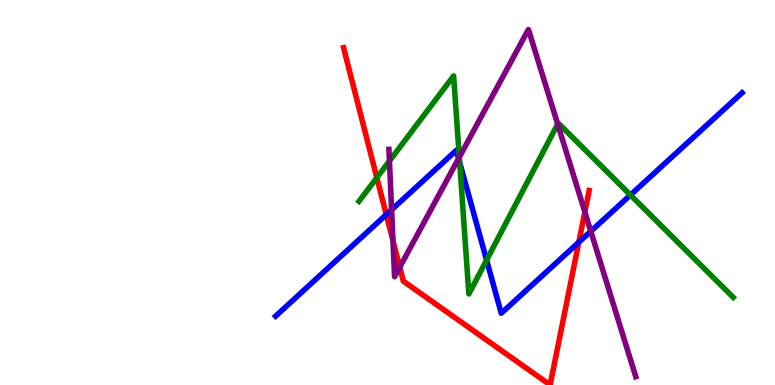[{'lines': ['blue', 'red'], 'intersections': [{'x': 4.98, 'y': 4.43}, {'x': 7.47, 'y': 3.71}]}, {'lines': ['green', 'red'], 'intersections': [{'x': 4.86, 'y': 5.38}]}, {'lines': ['purple', 'red'], 'intersections': [{'x': 5.07, 'y': 3.75}, {'x': 5.16, 'y': 3.06}, {'x': 7.55, 'y': 4.49}]}, {'lines': ['blue', 'green'], 'intersections': [{'x': 5.93, 'y': 5.78}, {'x': 6.28, 'y': 3.24}, {'x': 8.13, 'y': 4.93}]}, {'lines': ['blue', 'purple'], 'intersections': [{'x': 5.05, 'y': 4.55}, {'x': 5.92, 'y': 5.88}, {'x': 7.62, 'y': 3.99}]}, {'lines': ['green', 'purple'], 'intersections': [{'x': 5.02, 'y': 5.82}, {'x': 5.93, 'y': 5.92}, {'x': 7.2, 'y': 6.78}]}]